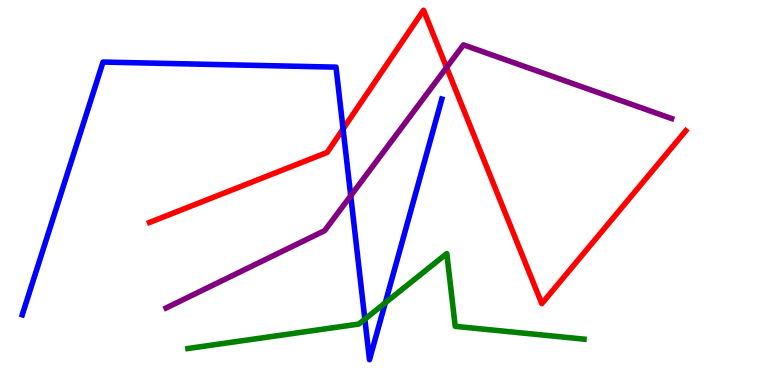[{'lines': ['blue', 'red'], 'intersections': [{'x': 4.43, 'y': 6.65}]}, {'lines': ['green', 'red'], 'intersections': []}, {'lines': ['purple', 'red'], 'intersections': [{'x': 5.76, 'y': 8.25}]}, {'lines': ['blue', 'green'], 'intersections': [{'x': 4.71, 'y': 1.71}, {'x': 4.97, 'y': 2.13}]}, {'lines': ['blue', 'purple'], 'intersections': [{'x': 4.53, 'y': 4.92}]}, {'lines': ['green', 'purple'], 'intersections': []}]